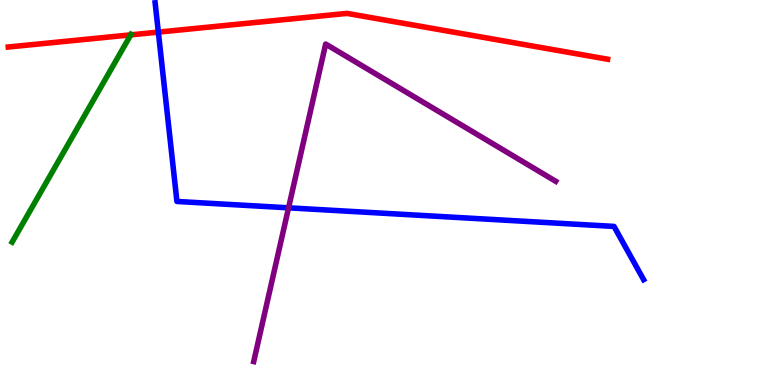[{'lines': ['blue', 'red'], 'intersections': [{'x': 2.04, 'y': 9.17}]}, {'lines': ['green', 'red'], 'intersections': [{'x': 1.69, 'y': 9.09}]}, {'lines': ['purple', 'red'], 'intersections': []}, {'lines': ['blue', 'green'], 'intersections': []}, {'lines': ['blue', 'purple'], 'intersections': [{'x': 3.72, 'y': 4.6}]}, {'lines': ['green', 'purple'], 'intersections': []}]